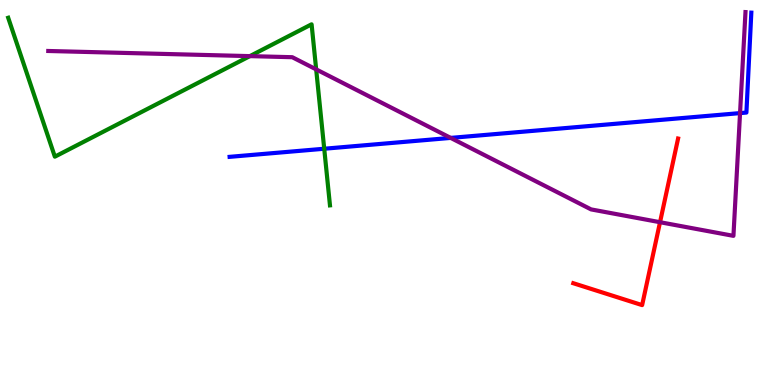[{'lines': ['blue', 'red'], 'intersections': []}, {'lines': ['green', 'red'], 'intersections': []}, {'lines': ['purple', 'red'], 'intersections': [{'x': 8.52, 'y': 4.23}]}, {'lines': ['blue', 'green'], 'intersections': [{'x': 4.18, 'y': 6.14}]}, {'lines': ['blue', 'purple'], 'intersections': [{'x': 5.82, 'y': 6.42}, {'x': 9.55, 'y': 7.06}]}, {'lines': ['green', 'purple'], 'intersections': [{'x': 3.22, 'y': 8.54}, {'x': 4.08, 'y': 8.2}]}]